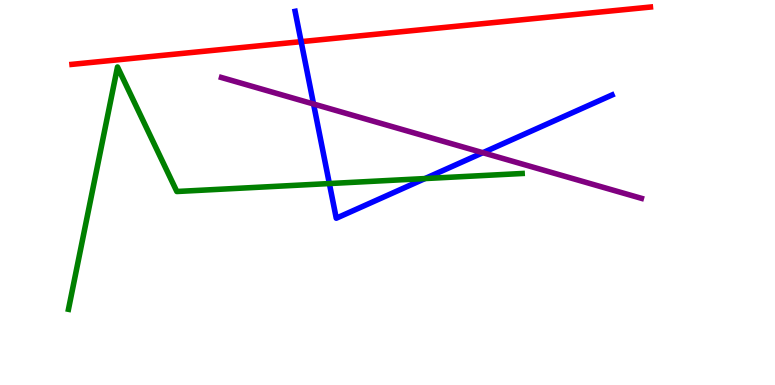[{'lines': ['blue', 'red'], 'intersections': [{'x': 3.89, 'y': 8.92}]}, {'lines': ['green', 'red'], 'intersections': []}, {'lines': ['purple', 'red'], 'intersections': []}, {'lines': ['blue', 'green'], 'intersections': [{'x': 4.25, 'y': 5.23}, {'x': 5.48, 'y': 5.36}]}, {'lines': ['blue', 'purple'], 'intersections': [{'x': 4.05, 'y': 7.3}, {'x': 6.23, 'y': 6.03}]}, {'lines': ['green', 'purple'], 'intersections': []}]